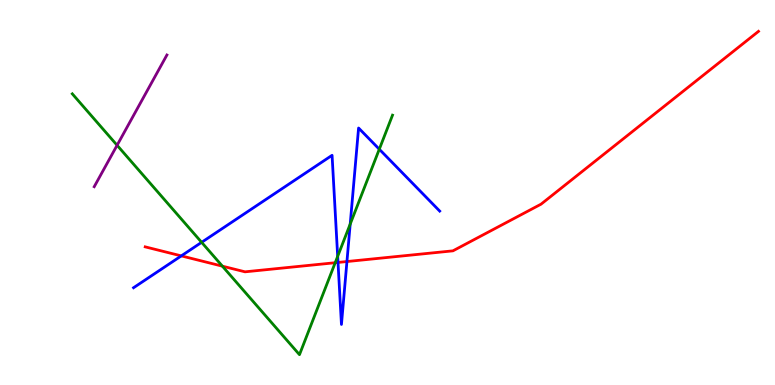[{'lines': ['blue', 'red'], 'intersections': [{'x': 2.34, 'y': 3.35}, {'x': 4.36, 'y': 3.18}, {'x': 4.48, 'y': 3.21}]}, {'lines': ['green', 'red'], 'intersections': [{'x': 2.87, 'y': 3.09}, {'x': 4.33, 'y': 3.18}]}, {'lines': ['purple', 'red'], 'intersections': []}, {'lines': ['blue', 'green'], 'intersections': [{'x': 2.6, 'y': 3.71}, {'x': 4.36, 'y': 3.34}, {'x': 4.52, 'y': 4.18}, {'x': 4.89, 'y': 6.12}]}, {'lines': ['blue', 'purple'], 'intersections': []}, {'lines': ['green', 'purple'], 'intersections': [{'x': 1.51, 'y': 6.23}]}]